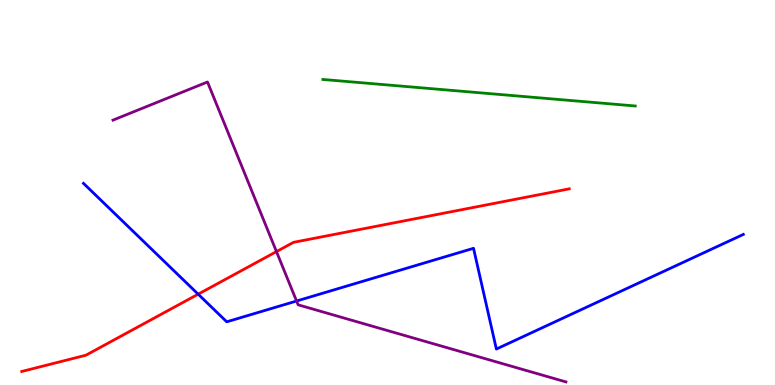[{'lines': ['blue', 'red'], 'intersections': [{'x': 2.56, 'y': 2.36}]}, {'lines': ['green', 'red'], 'intersections': []}, {'lines': ['purple', 'red'], 'intersections': [{'x': 3.57, 'y': 3.46}]}, {'lines': ['blue', 'green'], 'intersections': []}, {'lines': ['blue', 'purple'], 'intersections': [{'x': 3.83, 'y': 2.18}]}, {'lines': ['green', 'purple'], 'intersections': []}]